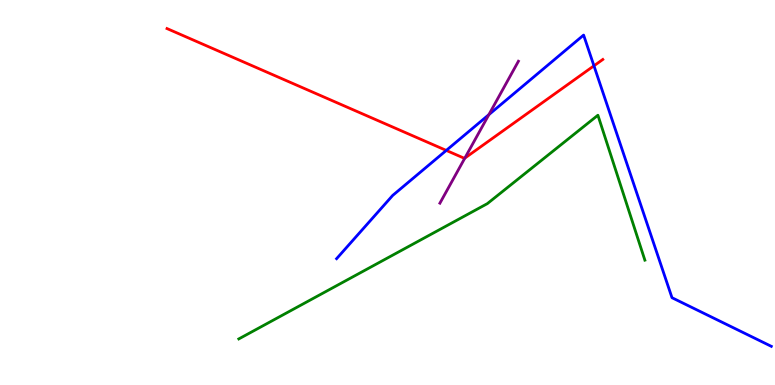[{'lines': ['blue', 'red'], 'intersections': [{'x': 5.76, 'y': 6.09}, {'x': 7.66, 'y': 8.29}]}, {'lines': ['green', 'red'], 'intersections': []}, {'lines': ['purple', 'red'], 'intersections': [{'x': 6.0, 'y': 5.89}]}, {'lines': ['blue', 'green'], 'intersections': []}, {'lines': ['blue', 'purple'], 'intersections': [{'x': 6.31, 'y': 7.02}]}, {'lines': ['green', 'purple'], 'intersections': []}]